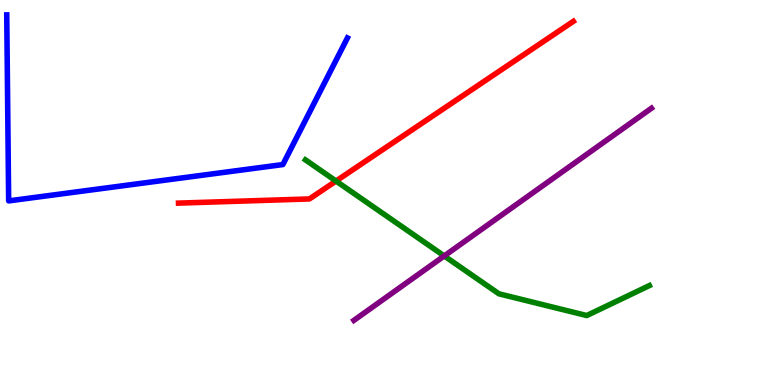[{'lines': ['blue', 'red'], 'intersections': []}, {'lines': ['green', 'red'], 'intersections': [{'x': 4.34, 'y': 5.3}]}, {'lines': ['purple', 'red'], 'intersections': []}, {'lines': ['blue', 'green'], 'intersections': []}, {'lines': ['blue', 'purple'], 'intersections': []}, {'lines': ['green', 'purple'], 'intersections': [{'x': 5.73, 'y': 3.35}]}]